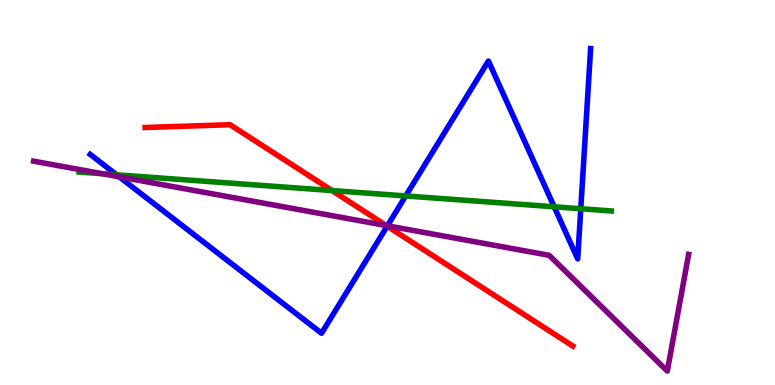[{'lines': ['blue', 'red'], 'intersections': [{'x': 5.0, 'y': 4.13}]}, {'lines': ['green', 'red'], 'intersections': [{'x': 4.28, 'y': 5.05}]}, {'lines': ['purple', 'red'], 'intersections': [{'x': 4.98, 'y': 4.14}]}, {'lines': ['blue', 'green'], 'intersections': [{'x': 1.5, 'y': 5.46}, {'x': 5.24, 'y': 4.91}, {'x': 7.15, 'y': 4.63}, {'x': 7.49, 'y': 4.58}]}, {'lines': ['blue', 'purple'], 'intersections': [{'x': 1.54, 'y': 5.41}, {'x': 5.0, 'y': 4.14}]}, {'lines': ['green', 'purple'], 'intersections': [{'x': 1.32, 'y': 5.49}]}]